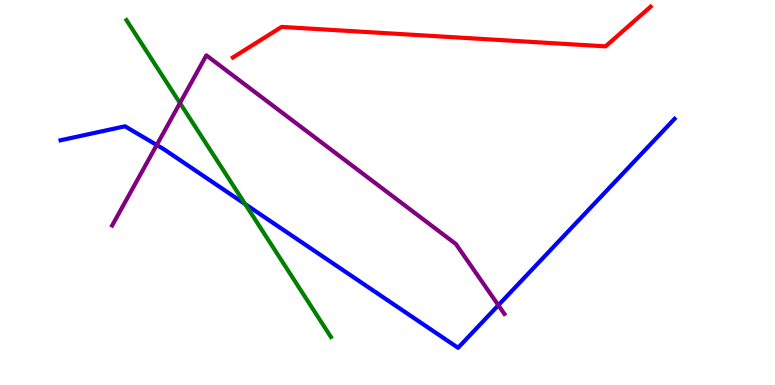[{'lines': ['blue', 'red'], 'intersections': []}, {'lines': ['green', 'red'], 'intersections': []}, {'lines': ['purple', 'red'], 'intersections': []}, {'lines': ['blue', 'green'], 'intersections': [{'x': 3.16, 'y': 4.7}]}, {'lines': ['blue', 'purple'], 'intersections': [{'x': 2.02, 'y': 6.23}, {'x': 6.43, 'y': 2.07}]}, {'lines': ['green', 'purple'], 'intersections': [{'x': 2.32, 'y': 7.32}]}]